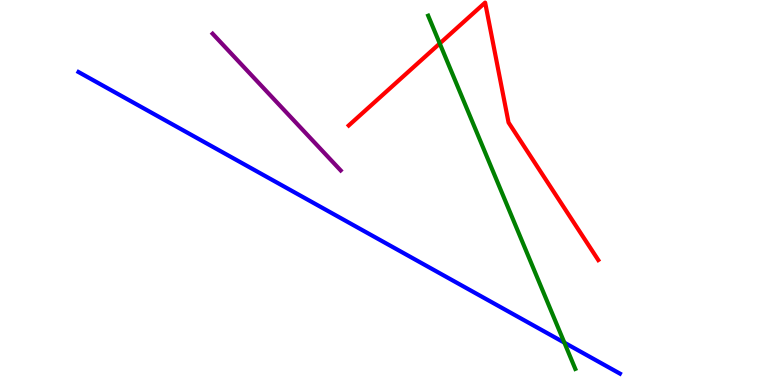[{'lines': ['blue', 'red'], 'intersections': []}, {'lines': ['green', 'red'], 'intersections': [{'x': 5.67, 'y': 8.87}]}, {'lines': ['purple', 'red'], 'intersections': []}, {'lines': ['blue', 'green'], 'intersections': [{'x': 7.28, 'y': 1.1}]}, {'lines': ['blue', 'purple'], 'intersections': []}, {'lines': ['green', 'purple'], 'intersections': []}]